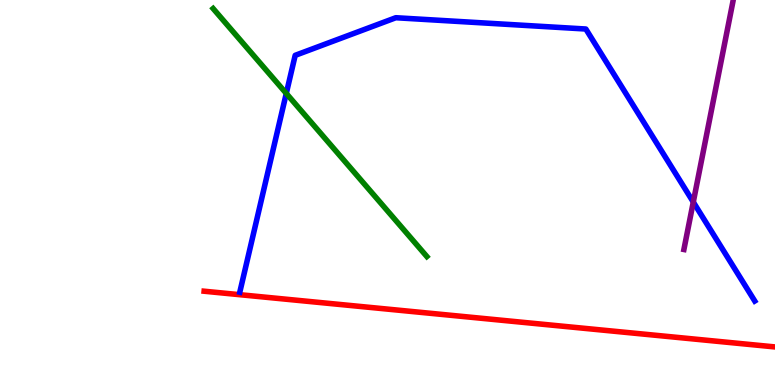[{'lines': ['blue', 'red'], 'intersections': []}, {'lines': ['green', 'red'], 'intersections': []}, {'lines': ['purple', 'red'], 'intersections': []}, {'lines': ['blue', 'green'], 'intersections': [{'x': 3.69, 'y': 7.57}]}, {'lines': ['blue', 'purple'], 'intersections': [{'x': 8.95, 'y': 4.75}]}, {'lines': ['green', 'purple'], 'intersections': []}]